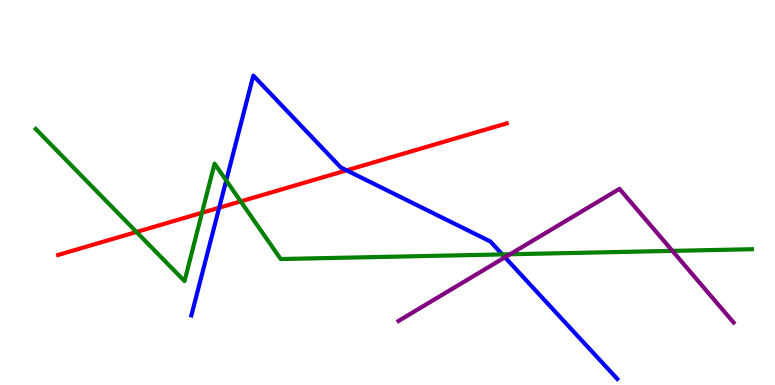[{'lines': ['blue', 'red'], 'intersections': [{'x': 2.83, 'y': 4.6}, {'x': 4.47, 'y': 5.58}]}, {'lines': ['green', 'red'], 'intersections': [{'x': 1.76, 'y': 3.97}, {'x': 2.61, 'y': 4.47}, {'x': 3.11, 'y': 4.77}]}, {'lines': ['purple', 'red'], 'intersections': []}, {'lines': ['blue', 'green'], 'intersections': [{'x': 2.92, 'y': 5.31}, {'x': 6.48, 'y': 3.39}]}, {'lines': ['blue', 'purple'], 'intersections': [{'x': 6.52, 'y': 3.32}]}, {'lines': ['green', 'purple'], 'intersections': [{'x': 6.58, 'y': 3.4}, {'x': 8.68, 'y': 3.48}]}]